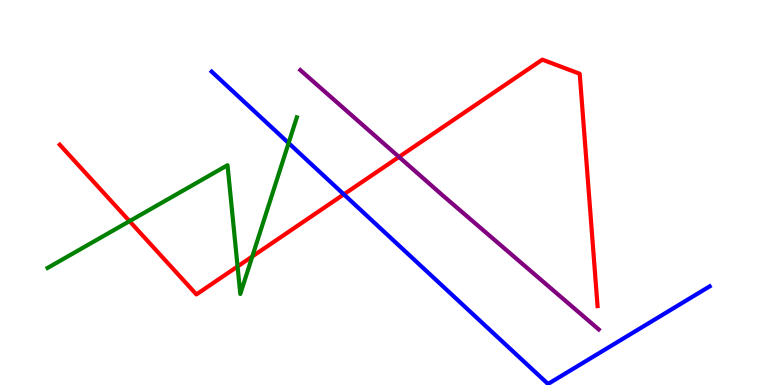[{'lines': ['blue', 'red'], 'intersections': [{'x': 4.44, 'y': 4.95}]}, {'lines': ['green', 'red'], 'intersections': [{'x': 1.67, 'y': 4.26}, {'x': 3.07, 'y': 3.08}, {'x': 3.26, 'y': 3.34}]}, {'lines': ['purple', 'red'], 'intersections': [{'x': 5.15, 'y': 5.92}]}, {'lines': ['blue', 'green'], 'intersections': [{'x': 3.72, 'y': 6.28}]}, {'lines': ['blue', 'purple'], 'intersections': []}, {'lines': ['green', 'purple'], 'intersections': []}]